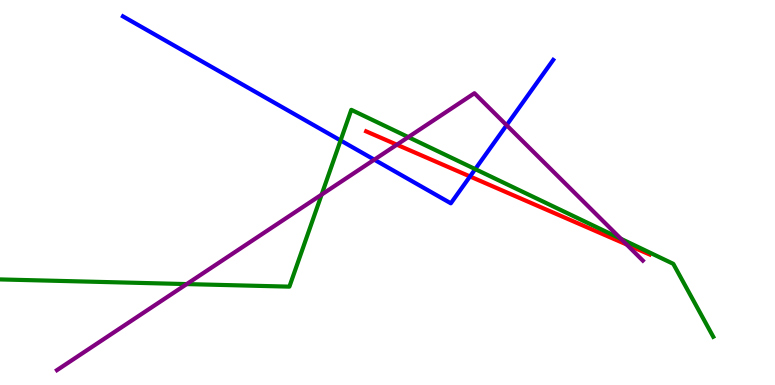[{'lines': ['blue', 'red'], 'intersections': [{'x': 6.06, 'y': 5.42}]}, {'lines': ['green', 'red'], 'intersections': []}, {'lines': ['purple', 'red'], 'intersections': [{'x': 5.12, 'y': 6.24}, {'x': 8.09, 'y': 3.65}]}, {'lines': ['blue', 'green'], 'intersections': [{'x': 4.39, 'y': 6.35}, {'x': 6.13, 'y': 5.61}]}, {'lines': ['blue', 'purple'], 'intersections': [{'x': 4.83, 'y': 5.85}, {'x': 6.54, 'y': 6.75}]}, {'lines': ['green', 'purple'], 'intersections': [{'x': 2.41, 'y': 2.62}, {'x': 4.15, 'y': 4.95}, {'x': 5.27, 'y': 6.44}, {'x': 8.01, 'y': 3.8}]}]